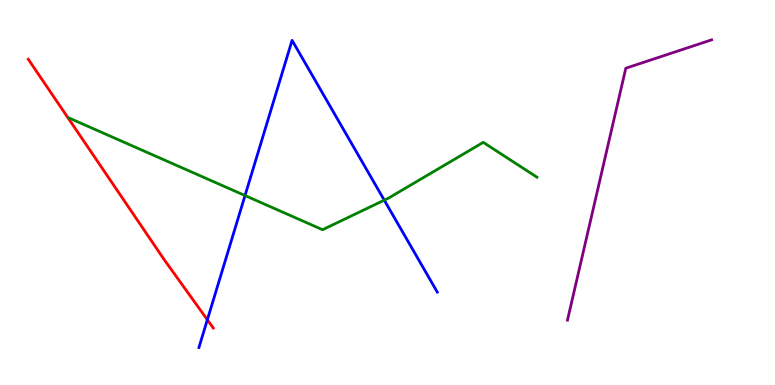[{'lines': ['blue', 'red'], 'intersections': [{'x': 2.68, 'y': 1.69}]}, {'lines': ['green', 'red'], 'intersections': []}, {'lines': ['purple', 'red'], 'intersections': []}, {'lines': ['blue', 'green'], 'intersections': [{'x': 3.16, 'y': 4.92}, {'x': 4.96, 'y': 4.8}]}, {'lines': ['blue', 'purple'], 'intersections': []}, {'lines': ['green', 'purple'], 'intersections': []}]